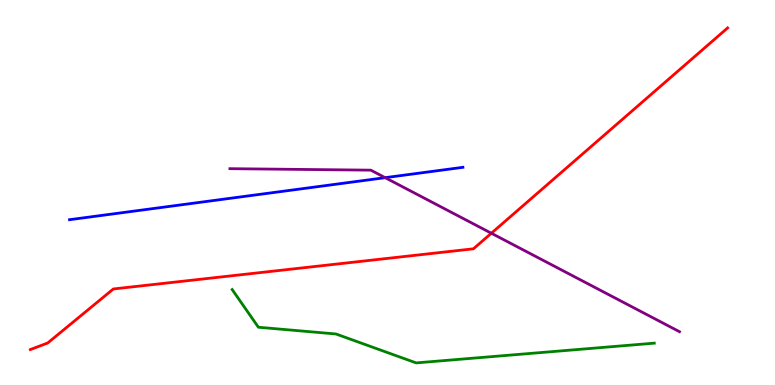[{'lines': ['blue', 'red'], 'intersections': []}, {'lines': ['green', 'red'], 'intersections': []}, {'lines': ['purple', 'red'], 'intersections': [{'x': 6.34, 'y': 3.94}]}, {'lines': ['blue', 'green'], 'intersections': []}, {'lines': ['blue', 'purple'], 'intersections': [{'x': 4.97, 'y': 5.39}]}, {'lines': ['green', 'purple'], 'intersections': []}]